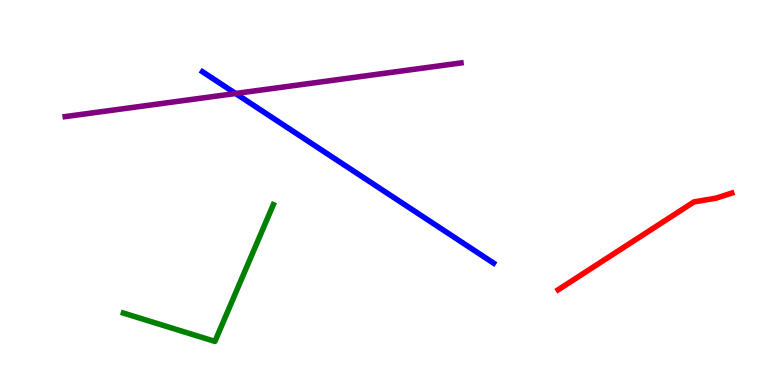[{'lines': ['blue', 'red'], 'intersections': []}, {'lines': ['green', 'red'], 'intersections': []}, {'lines': ['purple', 'red'], 'intersections': []}, {'lines': ['blue', 'green'], 'intersections': []}, {'lines': ['blue', 'purple'], 'intersections': [{'x': 3.04, 'y': 7.57}]}, {'lines': ['green', 'purple'], 'intersections': []}]